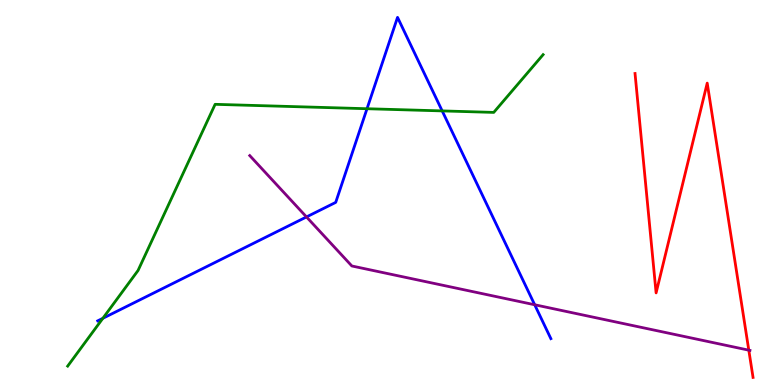[{'lines': ['blue', 'red'], 'intersections': []}, {'lines': ['green', 'red'], 'intersections': []}, {'lines': ['purple', 'red'], 'intersections': [{'x': 9.66, 'y': 0.905}]}, {'lines': ['blue', 'green'], 'intersections': [{'x': 1.33, 'y': 1.73}, {'x': 4.74, 'y': 7.18}, {'x': 5.71, 'y': 7.12}]}, {'lines': ['blue', 'purple'], 'intersections': [{'x': 3.95, 'y': 4.37}, {'x': 6.9, 'y': 2.08}]}, {'lines': ['green', 'purple'], 'intersections': []}]